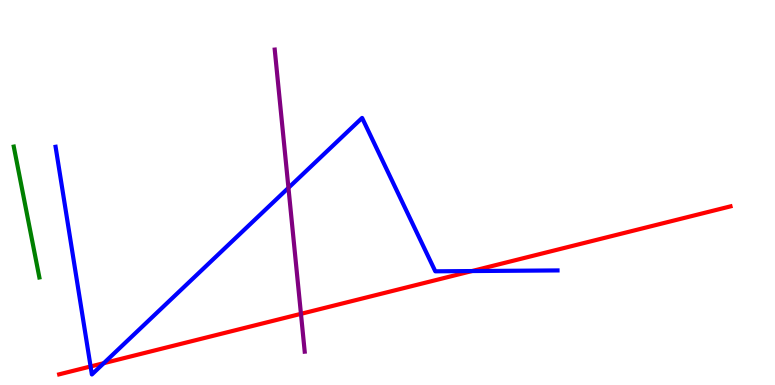[{'lines': ['blue', 'red'], 'intersections': [{'x': 1.17, 'y': 0.481}, {'x': 1.34, 'y': 0.567}, {'x': 6.09, 'y': 2.96}]}, {'lines': ['green', 'red'], 'intersections': []}, {'lines': ['purple', 'red'], 'intersections': [{'x': 3.88, 'y': 1.85}]}, {'lines': ['blue', 'green'], 'intersections': []}, {'lines': ['blue', 'purple'], 'intersections': [{'x': 3.72, 'y': 5.12}]}, {'lines': ['green', 'purple'], 'intersections': []}]